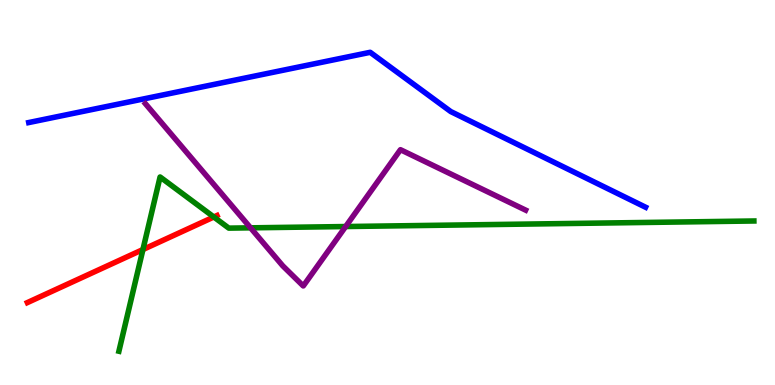[{'lines': ['blue', 'red'], 'intersections': []}, {'lines': ['green', 'red'], 'intersections': [{'x': 1.84, 'y': 3.52}, {'x': 2.76, 'y': 4.36}]}, {'lines': ['purple', 'red'], 'intersections': []}, {'lines': ['blue', 'green'], 'intersections': []}, {'lines': ['blue', 'purple'], 'intersections': []}, {'lines': ['green', 'purple'], 'intersections': [{'x': 3.23, 'y': 4.08}, {'x': 4.46, 'y': 4.12}]}]